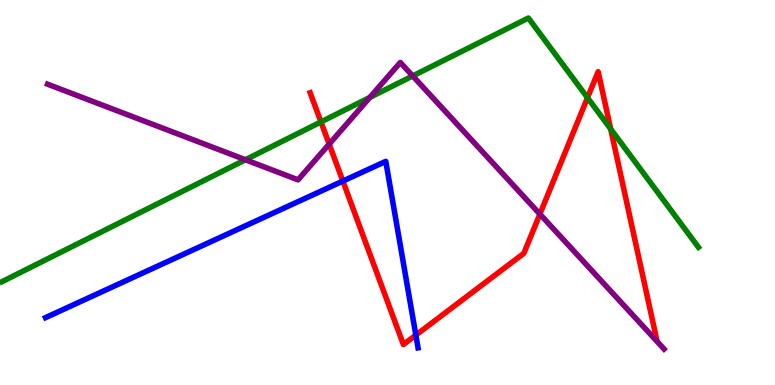[{'lines': ['blue', 'red'], 'intersections': [{'x': 4.42, 'y': 5.3}, {'x': 5.37, 'y': 1.3}]}, {'lines': ['green', 'red'], 'intersections': [{'x': 4.14, 'y': 6.83}, {'x': 7.58, 'y': 7.46}, {'x': 7.88, 'y': 6.65}]}, {'lines': ['purple', 'red'], 'intersections': [{'x': 4.25, 'y': 6.26}, {'x': 6.97, 'y': 4.44}]}, {'lines': ['blue', 'green'], 'intersections': []}, {'lines': ['blue', 'purple'], 'intersections': []}, {'lines': ['green', 'purple'], 'intersections': [{'x': 3.17, 'y': 5.85}, {'x': 4.77, 'y': 7.47}, {'x': 5.33, 'y': 8.03}]}]